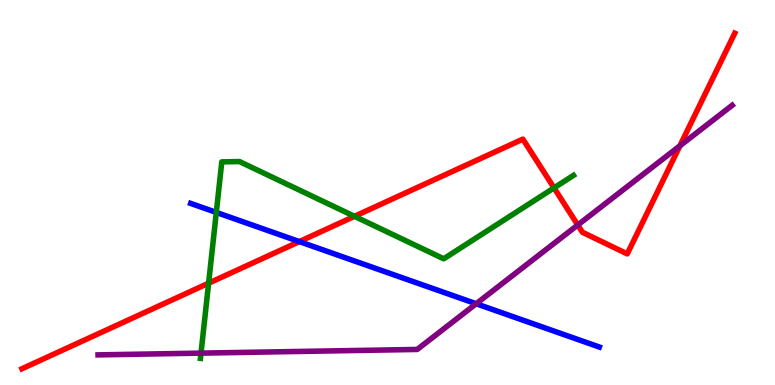[{'lines': ['blue', 'red'], 'intersections': [{'x': 3.86, 'y': 3.72}]}, {'lines': ['green', 'red'], 'intersections': [{'x': 2.69, 'y': 2.64}, {'x': 4.57, 'y': 4.38}, {'x': 7.15, 'y': 5.12}]}, {'lines': ['purple', 'red'], 'intersections': [{'x': 7.45, 'y': 4.16}, {'x': 8.77, 'y': 6.21}]}, {'lines': ['blue', 'green'], 'intersections': [{'x': 2.79, 'y': 4.48}]}, {'lines': ['blue', 'purple'], 'intersections': [{'x': 6.14, 'y': 2.11}]}, {'lines': ['green', 'purple'], 'intersections': [{'x': 2.59, 'y': 0.828}]}]